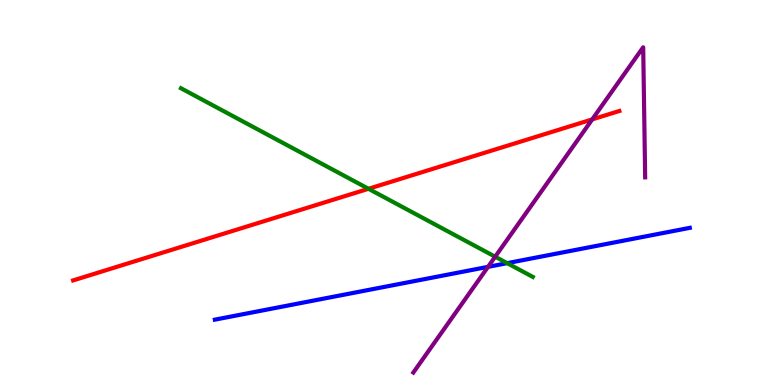[{'lines': ['blue', 'red'], 'intersections': []}, {'lines': ['green', 'red'], 'intersections': [{'x': 4.75, 'y': 5.1}]}, {'lines': ['purple', 'red'], 'intersections': [{'x': 7.64, 'y': 6.9}]}, {'lines': ['blue', 'green'], 'intersections': [{'x': 6.54, 'y': 3.16}]}, {'lines': ['blue', 'purple'], 'intersections': [{'x': 6.3, 'y': 3.07}]}, {'lines': ['green', 'purple'], 'intersections': [{'x': 6.39, 'y': 3.33}]}]